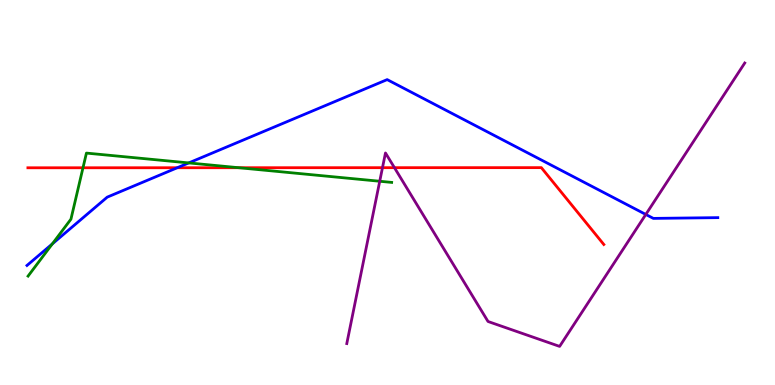[{'lines': ['blue', 'red'], 'intersections': [{'x': 2.29, 'y': 5.64}]}, {'lines': ['green', 'red'], 'intersections': [{'x': 1.07, 'y': 5.64}, {'x': 3.08, 'y': 5.64}]}, {'lines': ['purple', 'red'], 'intersections': [{'x': 4.94, 'y': 5.64}, {'x': 5.09, 'y': 5.64}]}, {'lines': ['blue', 'green'], 'intersections': [{'x': 0.675, 'y': 3.67}, {'x': 2.44, 'y': 5.77}]}, {'lines': ['blue', 'purple'], 'intersections': [{'x': 8.33, 'y': 4.43}]}, {'lines': ['green', 'purple'], 'intersections': [{'x': 4.9, 'y': 5.29}]}]